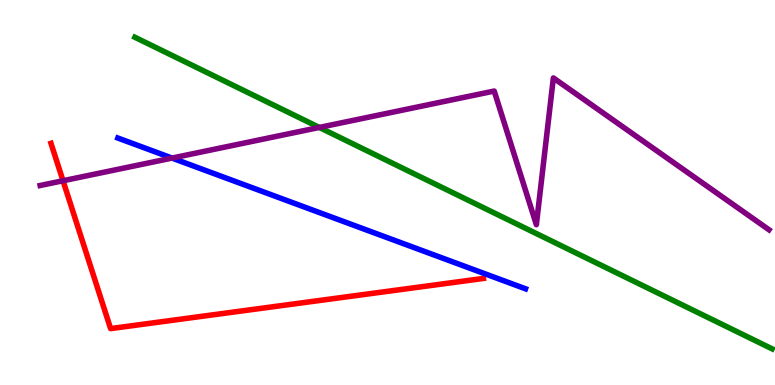[{'lines': ['blue', 'red'], 'intersections': []}, {'lines': ['green', 'red'], 'intersections': []}, {'lines': ['purple', 'red'], 'intersections': [{'x': 0.813, 'y': 5.31}]}, {'lines': ['blue', 'green'], 'intersections': []}, {'lines': ['blue', 'purple'], 'intersections': [{'x': 2.22, 'y': 5.89}]}, {'lines': ['green', 'purple'], 'intersections': [{'x': 4.12, 'y': 6.69}]}]